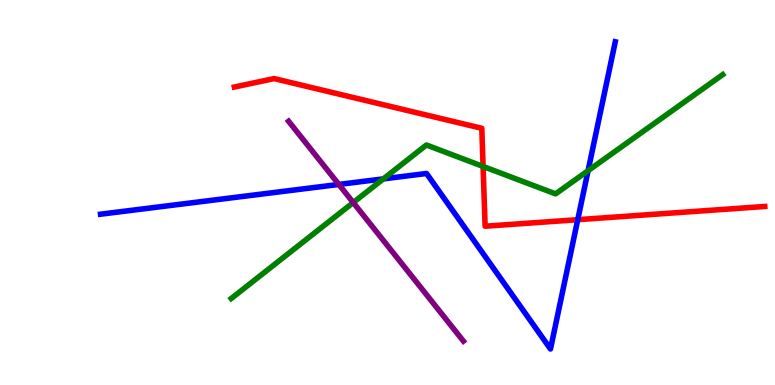[{'lines': ['blue', 'red'], 'intersections': [{'x': 7.45, 'y': 4.29}]}, {'lines': ['green', 'red'], 'intersections': [{'x': 6.23, 'y': 5.68}]}, {'lines': ['purple', 'red'], 'intersections': []}, {'lines': ['blue', 'green'], 'intersections': [{'x': 4.95, 'y': 5.35}, {'x': 7.59, 'y': 5.57}]}, {'lines': ['blue', 'purple'], 'intersections': [{'x': 4.37, 'y': 5.21}]}, {'lines': ['green', 'purple'], 'intersections': [{'x': 4.56, 'y': 4.74}]}]